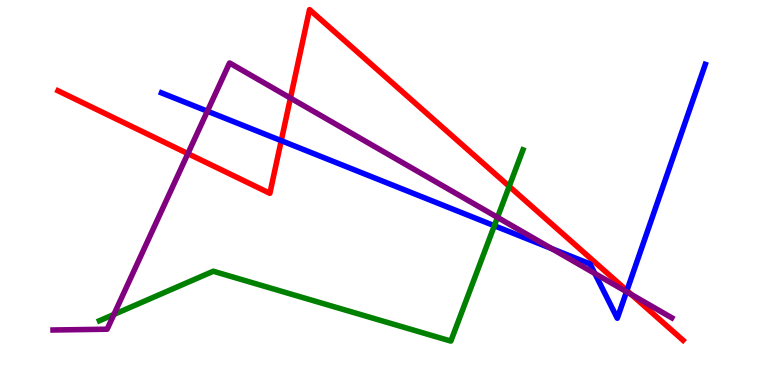[{'lines': ['blue', 'red'], 'intersections': [{'x': 3.63, 'y': 6.35}, {'x': 8.09, 'y': 2.45}]}, {'lines': ['green', 'red'], 'intersections': [{'x': 6.57, 'y': 5.16}]}, {'lines': ['purple', 'red'], 'intersections': [{'x': 2.42, 'y': 6.01}, {'x': 3.75, 'y': 7.45}, {'x': 8.15, 'y': 2.35}]}, {'lines': ['blue', 'green'], 'intersections': [{'x': 6.38, 'y': 4.14}]}, {'lines': ['blue', 'purple'], 'intersections': [{'x': 2.68, 'y': 7.11}, {'x': 7.12, 'y': 3.54}, {'x': 7.68, 'y': 2.9}, {'x': 8.08, 'y': 2.42}]}, {'lines': ['green', 'purple'], 'intersections': [{'x': 1.47, 'y': 1.83}, {'x': 6.42, 'y': 4.35}]}]